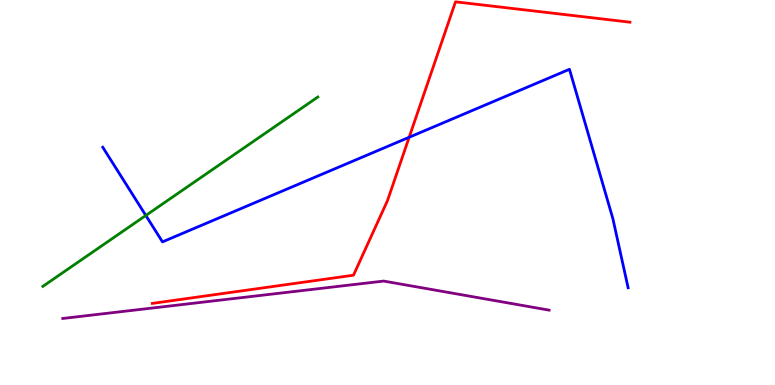[{'lines': ['blue', 'red'], 'intersections': [{'x': 5.28, 'y': 6.43}]}, {'lines': ['green', 'red'], 'intersections': []}, {'lines': ['purple', 'red'], 'intersections': []}, {'lines': ['blue', 'green'], 'intersections': [{'x': 1.88, 'y': 4.4}]}, {'lines': ['blue', 'purple'], 'intersections': []}, {'lines': ['green', 'purple'], 'intersections': []}]